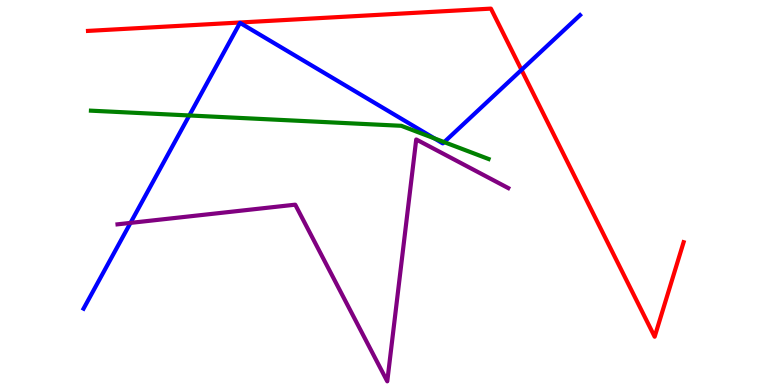[{'lines': ['blue', 'red'], 'intersections': [{'x': 6.73, 'y': 8.19}]}, {'lines': ['green', 'red'], 'intersections': []}, {'lines': ['purple', 'red'], 'intersections': []}, {'lines': ['blue', 'green'], 'intersections': [{'x': 2.44, 'y': 7.0}, {'x': 5.61, 'y': 6.41}, {'x': 5.73, 'y': 6.31}]}, {'lines': ['blue', 'purple'], 'intersections': [{'x': 1.68, 'y': 4.21}]}, {'lines': ['green', 'purple'], 'intersections': []}]